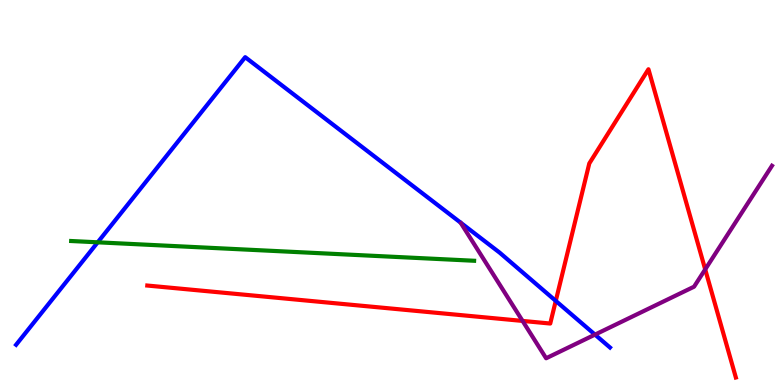[{'lines': ['blue', 'red'], 'intersections': [{'x': 7.17, 'y': 2.18}]}, {'lines': ['green', 'red'], 'intersections': []}, {'lines': ['purple', 'red'], 'intersections': [{'x': 6.74, 'y': 1.66}, {'x': 9.1, 'y': 3.0}]}, {'lines': ['blue', 'green'], 'intersections': [{'x': 1.26, 'y': 3.71}]}, {'lines': ['blue', 'purple'], 'intersections': [{'x': 7.68, 'y': 1.31}]}, {'lines': ['green', 'purple'], 'intersections': []}]